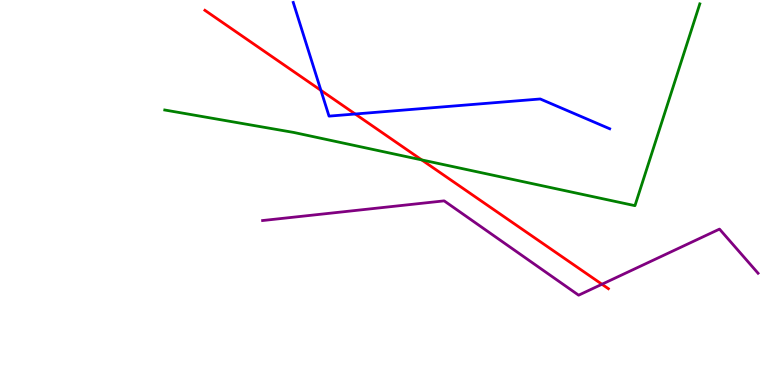[{'lines': ['blue', 'red'], 'intersections': [{'x': 4.14, 'y': 7.65}, {'x': 4.58, 'y': 7.04}]}, {'lines': ['green', 'red'], 'intersections': [{'x': 5.44, 'y': 5.85}]}, {'lines': ['purple', 'red'], 'intersections': [{'x': 7.77, 'y': 2.62}]}, {'lines': ['blue', 'green'], 'intersections': []}, {'lines': ['blue', 'purple'], 'intersections': []}, {'lines': ['green', 'purple'], 'intersections': []}]